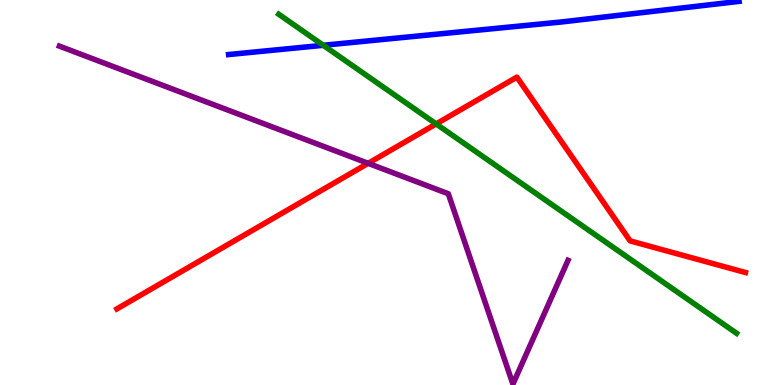[{'lines': ['blue', 'red'], 'intersections': []}, {'lines': ['green', 'red'], 'intersections': [{'x': 5.63, 'y': 6.78}]}, {'lines': ['purple', 'red'], 'intersections': [{'x': 4.75, 'y': 5.76}]}, {'lines': ['blue', 'green'], 'intersections': [{'x': 4.17, 'y': 8.82}]}, {'lines': ['blue', 'purple'], 'intersections': []}, {'lines': ['green', 'purple'], 'intersections': []}]